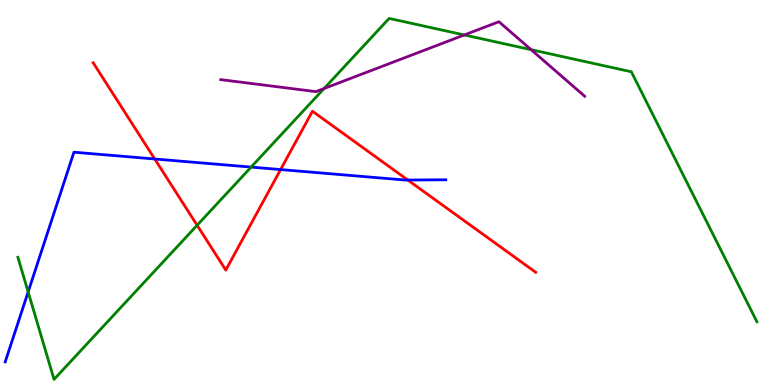[{'lines': ['blue', 'red'], 'intersections': [{'x': 2.0, 'y': 5.87}, {'x': 3.62, 'y': 5.6}, {'x': 5.26, 'y': 5.32}]}, {'lines': ['green', 'red'], 'intersections': [{'x': 2.54, 'y': 4.15}]}, {'lines': ['purple', 'red'], 'intersections': []}, {'lines': ['blue', 'green'], 'intersections': [{'x': 0.363, 'y': 2.42}, {'x': 3.24, 'y': 5.66}]}, {'lines': ['blue', 'purple'], 'intersections': []}, {'lines': ['green', 'purple'], 'intersections': [{'x': 4.18, 'y': 7.7}, {'x': 5.99, 'y': 9.09}, {'x': 6.85, 'y': 8.71}]}]